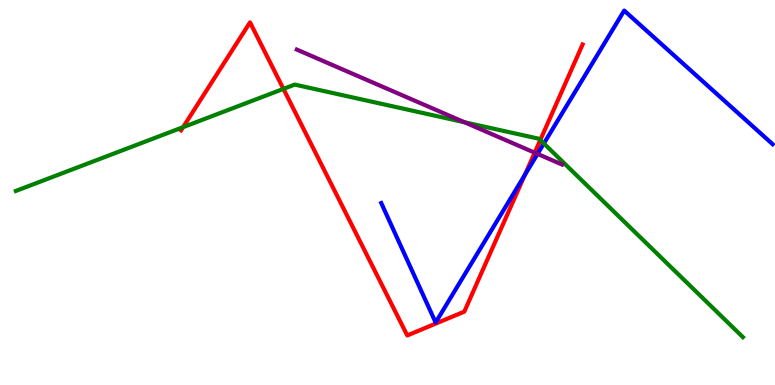[{'lines': ['blue', 'red'], 'intersections': [{'x': 6.77, 'y': 5.45}]}, {'lines': ['green', 'red'], 'intersections': [{'x': 2.36, 'y': 6.7}, {'x': 3.66, 'y': 7.69}, {'x': 6.97, 'y': 6.36}]}, {'lines': ['purple', 'red'], 'intersections': [{'x': 6.9, 'y': 6.03}]}, {'lines': ['blue', 'green'], 'intersections': [{'x': 7.02, 'y': 6.27}]}, {'lines': ['blue', 'purple'], 'intersections': [{'x': 6.94, 'y': 6.0}]}, {'lines': ['green', 'purple'], 'intersections': [{'x': 5.99, 'y': 6.83}]}]